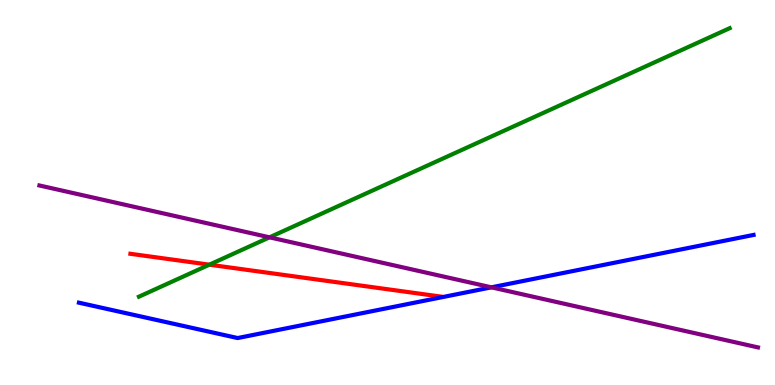[{'lines': ['blue', 'red'], 'intersections': []}, {'lines': ['green', 'red'], 'intersections': [{'x': 2.7, 'y': 3.13}]}, {'lines': ['purple', 'red'], 'intersections': []}, {'lines': ['blue', 'green'], 'intersections': []}, {'lines': ['blue', 'purple'], 'intersections': [{'x': 6.34, 'y': 2.54}]}, {'lines': ['green', 'purple'], 'intersections': [{'x': 3.48, 'y': 3.84}]}]